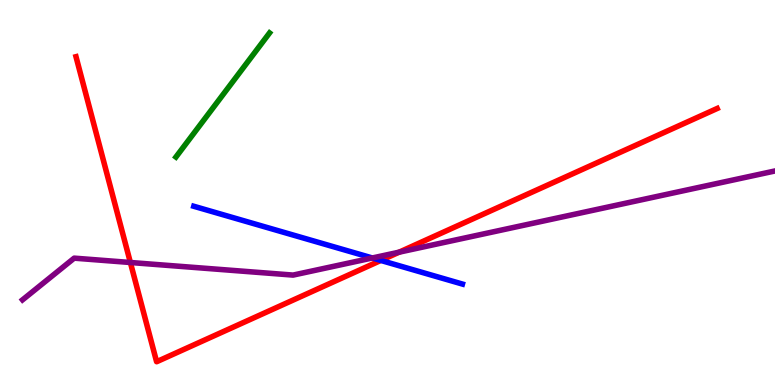[{'lines': ['blue', 'red'], 'intersections': [{'x': 4.91, 'y': 3.24}]}, {'lines': ['green', 'red'], 'intersections': []}, {'lines': ['purple', 'red'], 'intersections': [{'x': 1.68, 'y': 3.18}, {'x': 5.15, 'y': 3.45}]}, {'lines': ['blue', 'green'], 'intersections': []}, {'lines': ['blue', 'purple'], 'intersections': [{'x': 4.8, 'y': 3.3}]}, {'lines': ['green', 'purple'], 'intersections': []}]